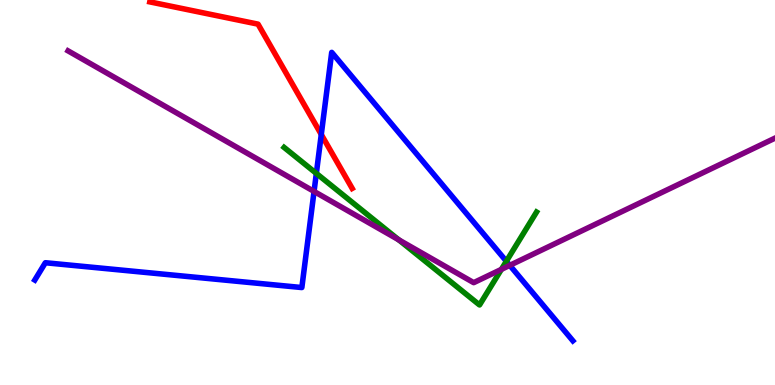[{'lines': ['blue', 'red'], 'intersections': [{'x': 4.15, 'y': 6.51}]}, {'lines': ['green', 'red'], 'intersections': []}, {'lines': ['purple', 'red'], 'intersections': []}, {'lines': ['blue', 'green'], 'intersections': [{'x': 4.08, 'y': 5.5}, {'x': 6.53, 'y': 3.21}]}, {'lines': ['blue', 'purple'], 'intersections': [{'x': 4.05, 'y': 5.03}, {'x': 6.58, 'y': 3.11}]}, {'lines': ['green', 'purple'], 'intersections': [{'x': 5.14, 'y': 3.77}, {'x': 6.47, 'y': 3.0}]}]